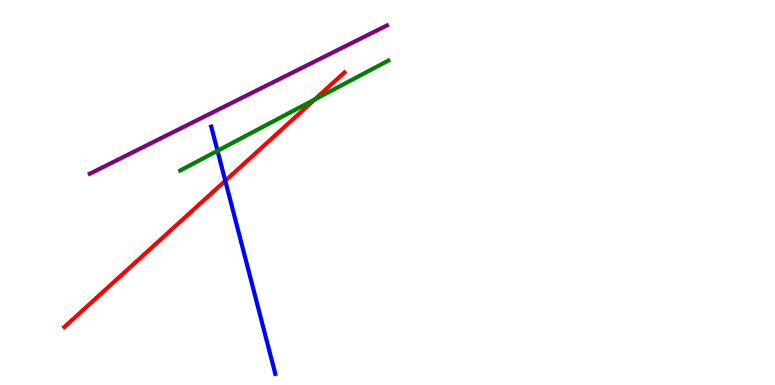[{'lines': ['blue', 'red'], 'intersections': [{'x': 2.91, 'y': 5.3}]}, {'lines': ['green', 'red'], 'intersections': [{'x': 4.06, 'y': 7.42}]}, {'lines': ['purple', 'red'], 'intersections': []}, {'lines': ['blue', 'green'], 'intersections': [{'x': 2.81, 'y': 6.08}]}, {'lines': ['blue', 'purple'], 'intersections': []}, {'lines': ['green', 'purple'], 'intersections': []}]